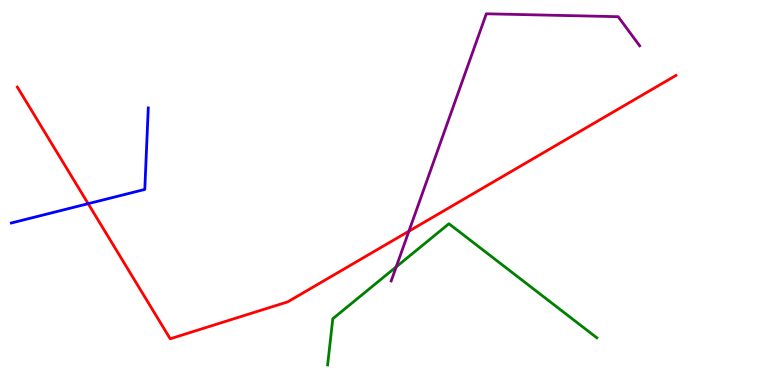[{'lines': ['blue', 'red'], 'intersections': [{'x': 1.14, 'y': 4.71}]}, {'lines': ['green', 'red'], 'intersections': []}, {'lines': ['purple', 'red'], 'intersections': [{'x': 5.28, 'y': 4.0}]}, {'lines': ['blue', 'green'], 'intersections': []}, {'lines': ['blue', 'purple'], 'intersections': []}, {'lines': ['green', 'purple'], 'intersections': [{'x': 5.11, 'y': 3.07}]}]